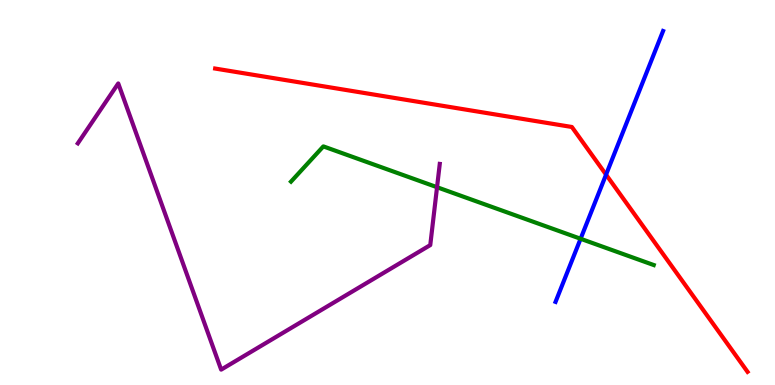[{'lines': ['blue', 'red'], 'intersections': [{'x': 7.82, 'y': 5.46}]}, {'lines': ['green', 'red'], 'intersections': []}, {'lines': ['purple', 'red'], 'intersections': []}, {'lines': ['blue', 'green'], 'intersections': [{'x': 7.49, 'y': 3.8}]}, {'lines': ['blue', 'purple'], 'intersections': []}, {'lines': ['green', 'purple'], 'intersections': [{'x': 5.64, 'y': 5.14}]}]